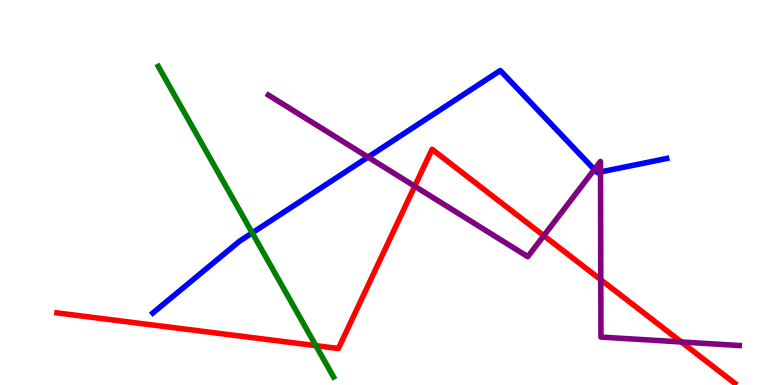[{'lines': ['blue', 'red'], 'intersections': []}, {'lines': ['green', 'red'], 'intersections': [{'x': 4.08, 'y': 1.02}]}, {'lines': ['purple', 'red'], 'intersections': [{'x': 5.35, 'y': 5.16}, {'x': 7.02, 'y': 3.88}, {'x': 7.75, 'y': 2.73}, {'x': 8.79, 'y': 1.12}]}, {'lines': ['blue', 'green'], 'intersections': [{'x': 3.25, 'y': 3.95}]}, {'lines': ['blue', 'purple'], 'intersections': [{'x': 4.75, 'y': 5.92}, {'x': 7.67, 'y': 5.6}, {'x': 7.75, 'y': 5.53}]}, {'lines': ['green', 'purple'], 'intersections': []}]